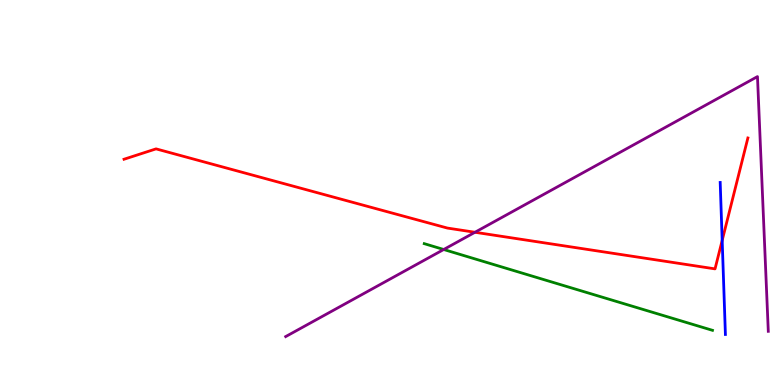[{'lines': ['blue', 'red'], 'intersections': [{'x': 9.32, 'y': 3.76}]}, {'lines': ['green', 'red'], 'intersections': []}, {'lines': ['purple', 'red'], 'intersections': [{'x': 6.13, 'y': 3.97}]}, {'lines': ['blue', 'green'], 'intersections': []}, {'lines': ['blue', 'purple'], 'intersections': []}, {'lines': ['green', 'purple'], 'intersections': [{'x': 5.73, 'y': 3.52}]}]